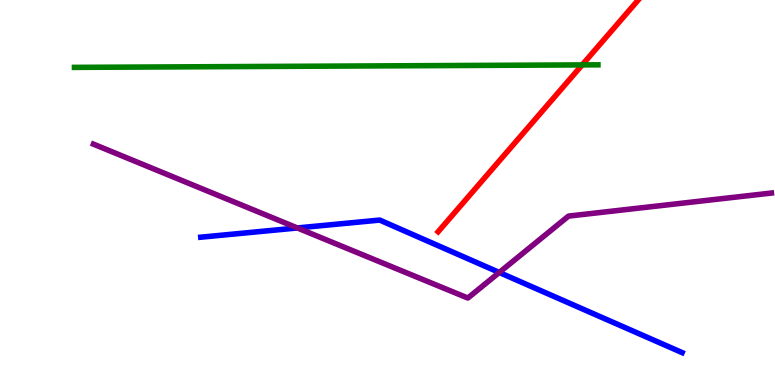[{'lines': ['blue', 'red'], 'intersections': []}, {'lines': ['green', 'red'], 'intersections': [{'x': 7.51, 'y': 8.31}]}, {'lines': ['purple', 'red'], 'intersections': []}, {'lines': ['blue', 'green'], 'intersections': []}, {'lines': ['blue', 'purple'], 'intersections': [{'x': 3.84, 'y': 4.08}, {'x': 6.44, 'y': 2.92}]}, {'lines': ['green', 'purple'], 'intersections': []}]